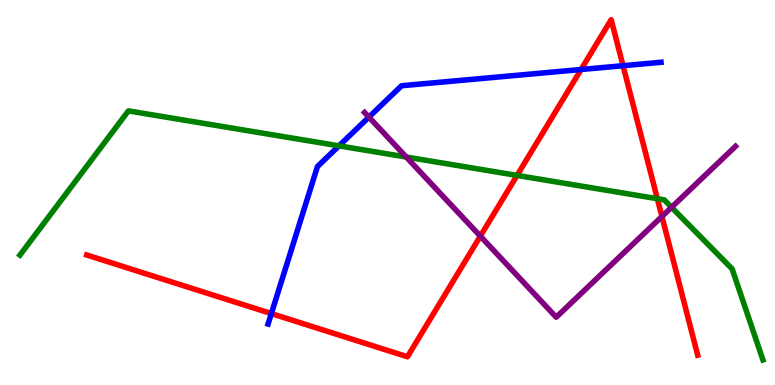[{'lines': ['blue', 'red'], 'intersections': [{'x': 3.5, 'y': 1.86}, {'x': 7.5, 'y': 8.19}, {'x': 8.04, 'y': 8.29}]}, {'lines': ['green', 'red'], 'intersections': [{'x': 6.67, 'y': 5.44}, {'x': 8.48, 'y': 4.84}]}, {'lines': ['purple', 'red'], 'intersections': [{'x': 6.2, 'y': 3.87}, {'x': 8.54, 'y': 4.38}]}, {'lines': ['blue', 'green'], 'intersections': [{'x': 4.37, 'y': 6.21}]}, {'lines': ['blue', 'purple'], 'intersections': [{'x': 4.76, 'y': 6.96}]}, {'lines': ['green', 'purple'], 'intersections': [{'x': 5.24, 'y': 5.92}, {'x': 8.67, 'y': 4.62}]}]